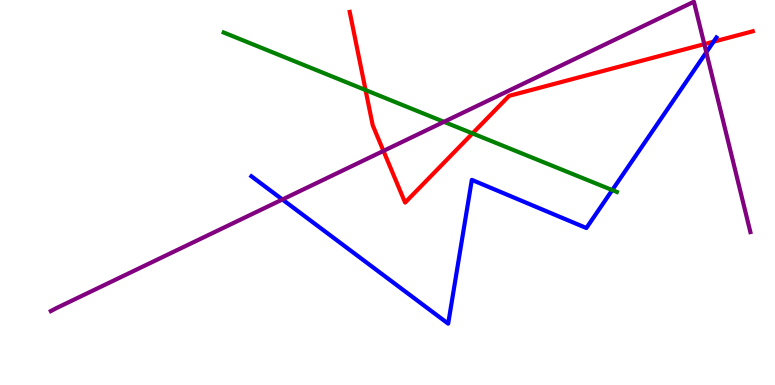[{'lines': ['blue', 'red'], 'intersections': [{'x': 9.21, 'y': 8.92}]}, {'lines': ['green', 'red'], 'intersections': [{'x': 4.72, 'y': 7.66}, {'x': 6.1, 'y': 6.53}]}, {'lines': ['purple', 'red'], 'intersections': [{'x': 4.95, 'y': 6.08}, {'x': 9.09, 'y': 8.85}]}, {'lines': ['blue', 'green'], 'intersections': [{'x': 7.9, 'y': 5.06}]}, {'lines': ['blue', 'purple'], 'intersections': [{'x': 3.64, 'y': 4.82}, {'x': 9.11, 'y': 8.64}]}, {'lines': ['green', 'purple'], 'intersections': [{'x': 5.73, 'y': 6.84}]}]